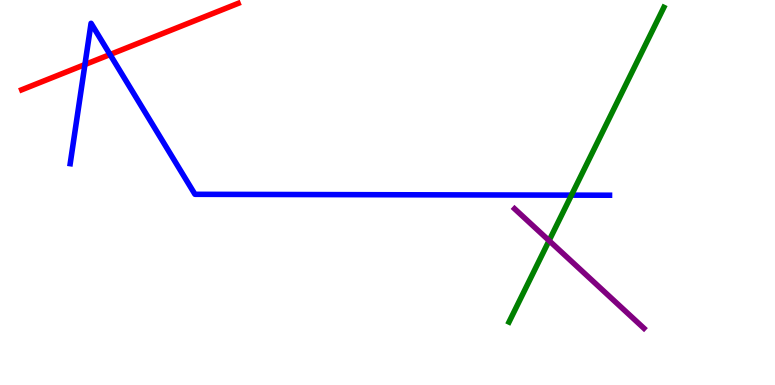[{'lines': ['blue', 'red'], 'intersections': [{'x': 1.1, 'y': 8.32}, {'x': 1.42, 'y': 8.58}]}, {'lines': ['green', 'red'], 'intersections': []}, {'lines': ['purple', 'red'], 'intersections': []}, {'lines': ['blue', 'green'], 'intersections': [{'x': 7.37, 'y': 4.93}]}, {'lines': ['blue', 'purple'], 'intersections': []}, {'lines': ['green', 'purple'], 'intersections': [{'x': 7.08, 'y': 3.75}]}]